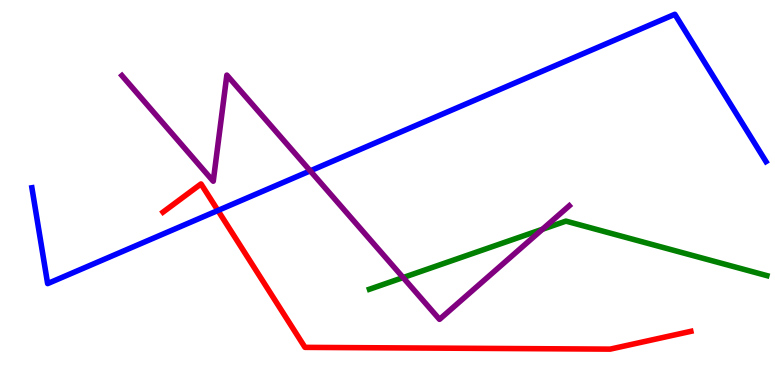[{'lines': ['blue', 'red'], 'intersections': [{'x': 2.81, 'y': 4.53}]}, {'lines': ['green', 'red'], 'intersections': []}, {'lines': ['purple', 'red'], 'intersections': []}, {'lines': ['blue', 'green'], 'intersections': []}, {'lines': ['blue', 'purple'], 'intersections': [{'x': 4.0, 'y': 5.56}]}, {'lines': ['green', 'purple'], 'intersections': [{'x': 5.2, 'y': 2.79}, {'x': 7.0, 'y': 4.05}]}]